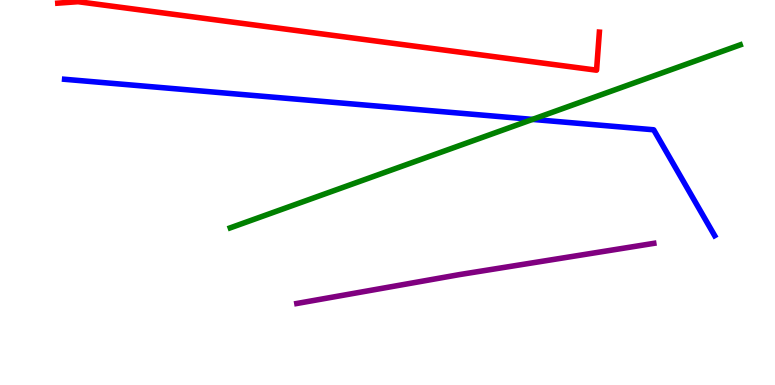[{'lines': ['blue', 'red'], 'intersections': []}, {'lines': ['green', 'red'], 'intersections': []}, {'lines': ['purple', 'red'], 'intersections': []}, {'lines': ['blue', 'green'], 'intersections': [{'x': 6.87, 'y': 6.9}]}, {'lines': ['blue', 'purple'], 'intersections': []}, {'lines': ['green', 'purple'], 'intersections': []}]